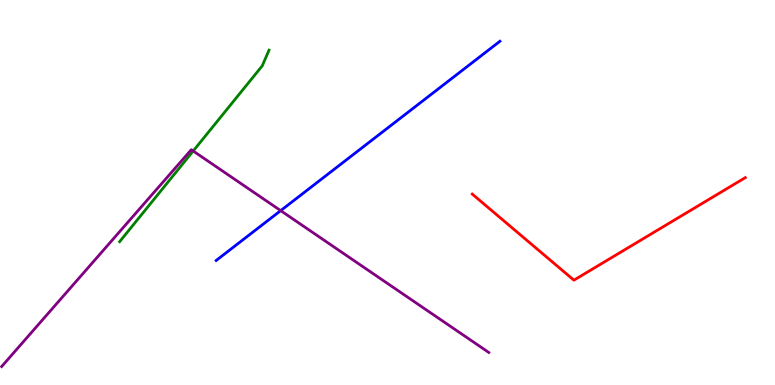[{'lines': ['blue', 'red'], 'intersections': []}, {'lines': ['green', 'red'], 'intersections': []}, {'lines': ['purple', 'red'], 'intersections': []}, {'lines': ['blue', 'green'], 'intersections': []}, {'lines': ['blue', 'purple'], 'intersections': [{'x': 3.62, 'y': 4.53}]}, {'lines': ['green', 'purple'], 'intersections': [{'x': 2.49, 'y': 6.08}]}]